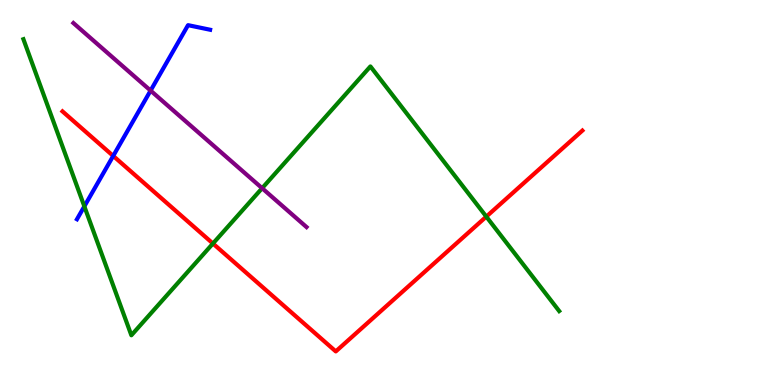[{'lines': ['blue', 'red'], 'intersections': [{'x': 1.46, 'y': 5.95}]}, {'lines': ['green', 'red'], 'intersections': [{'x': 2.75, 'y': 3.67}, {'x': 6.27, 'y': 4.37}]}, {'lines': ['purple', 'red'], 'intersections': []}, {'lines': ['blue', 'green'], 'intersections': [{'x': 1.09, 'y': 4.64}]}, {'lines': ['blue', 'purple'], 'intersections': [{'x': 1.94, 'y': 7.65}]}, {'lines': ['green', 'purple'], 'intersections': [{'x': 3.38, 'y': 5.11}]}]